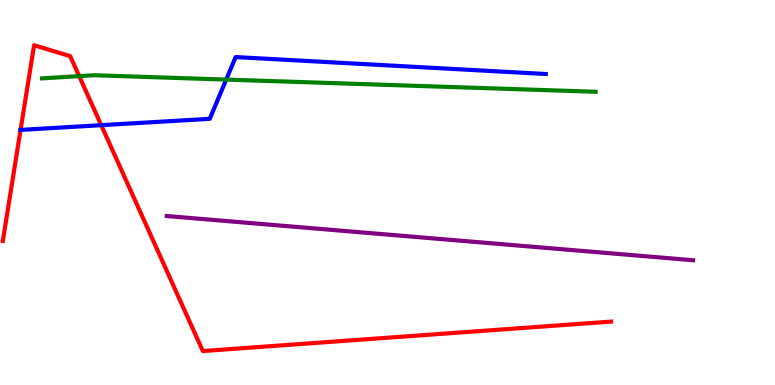[{'lines': ['blue', 'red'], 'intersections': [{'x': 0.265, 'y': 6.63}, {'x': 1.31, 'y': 6.75}]}, {'lines': ['green', 'red'], 'intersections': [{'x': 1.02, 'y': 8.02}]}, {'lines': ['purple', 'red'], 'intersections': []}, {'lines': ['blue', 'green'], 'intersections': [{'x': 2.92, 'y': 7.93}]}, {'lines': ['blue', 'purple'], 'intersections': []}, {'lines': ['green', 'purple'], 'intersections': []}]